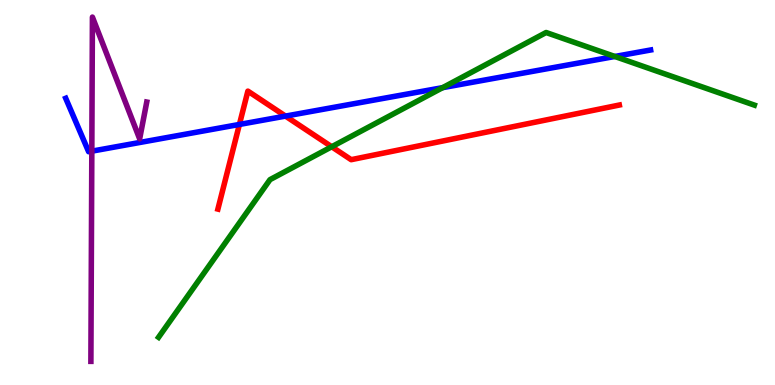[{'lines': ['blue', 'red'], 'intersections': [{'x': 3.09, 'y': 6.77}, {'x': 3.68, 'y': 6.98}]}, {'lines': ['green', 'red'], 'intersections': [{'x': 4.28, 'y': 6.19}]}, {'lines': ['purple', 'red'], 'intersections': []}, {'lines': ['blue', 'green'], 'intersections': [{'x': 5.71, 'y': 7.72}, {'x': 7.93, 'y': 8.53}]}, {'lines': ['blue', 'purple'], 'intersections': [{'x': 1.18, 'y': 6.07}]}, {'lines': ['green', 'purple'], 'intersections': []}]